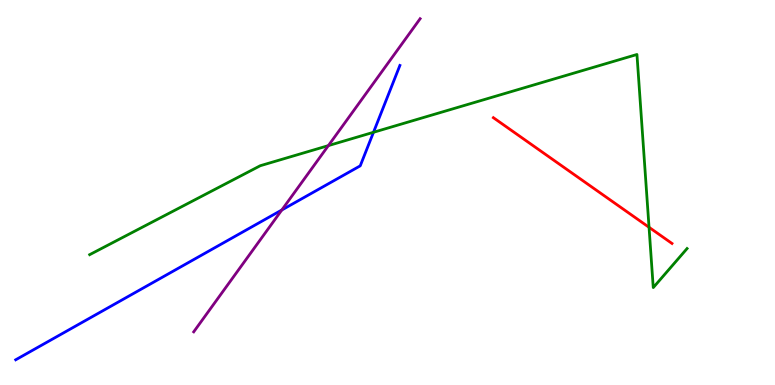[{'lines': ['blue', 'red'], 'intersections': []}, {'lines': ['green', 'red'], 'intersections': [{'x': 8.37, 'y': 4.1}]}, {'lines': ['purple', 'red'], 'intersections': []}, {'lines': ['blue', 'green'], 'intersections': [{'x': 4.82, 'y': 6.56}]}, {'lines': ['blue', 'purple'], 'intersections': [{'x': 3.64, 'y': 4.55}]}, {'lines': ['green', 'purple'], 'intersections': [{'x': 4.24, 'y': 6.22}]}]